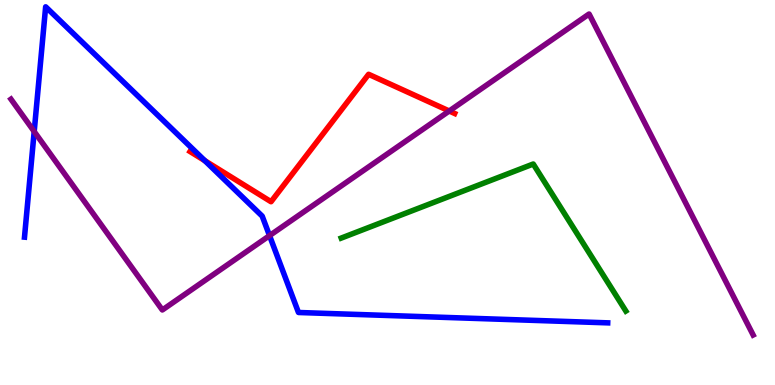[{'lines': ['blue', 'red'], 'intersections': [{'x': 2.64, 'y': 5.83}]}, {'lines': ['green', 'red'], 'intersections': []}, {'lines': ['purple', 'red'], 'intersections': [{'x': 5.8, 'y': 7.12}]}, {'lines': ['blue', 'green'], 'intersections': []}, {'lines': ['blue', 'purple'], 'intersections': [{'x': 0.441, 'y': 6.58}, {'x': 3.48, 'y': 3.88}]}, {'lines': ['green', 'purple'], 'intersections': []}]